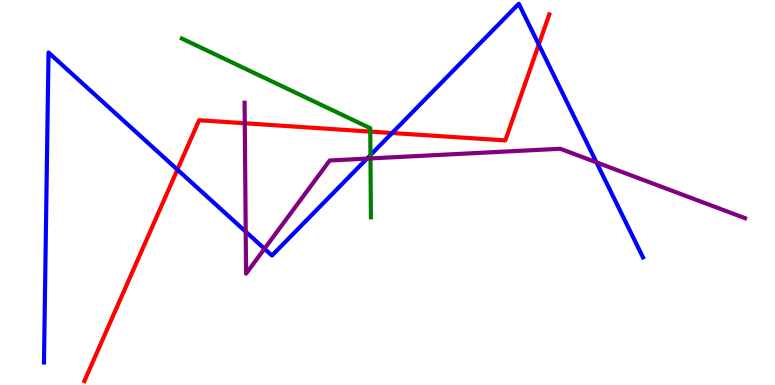[{'lines': ['blue', 'red'], 'intersections': [{'x': 2.29, 'y': 5.59}, {'x': 5.06, 'y': 6.54}, {'x': 6.95, 'y': 8.84}]}, {'lines': ['green', 'red'], 'intersections': [{'x': 4.78, 'y': 6.58}]}, {'lines': ['purple', 'red'], 'intersections': [{'x': 3.16, 'y': 6.8}]}, {'lines': ['blue', 'green'], 'intersections': [{'x': 4.78, 'y': 5.97}]}, {'lines': ['blue', 'purple'], 'intersections': [{'x': 3.17, 'y': 3.98}, {'x': 3.41, 'y': 3.54}, {'x': 4.74, 'y': 5.88}, {'x': 7.7, 'y': 5.78}]}, {'lines': ['green', 'purple'], 'intersections': [{'x': 4.78, 'y': 5.89}]}]